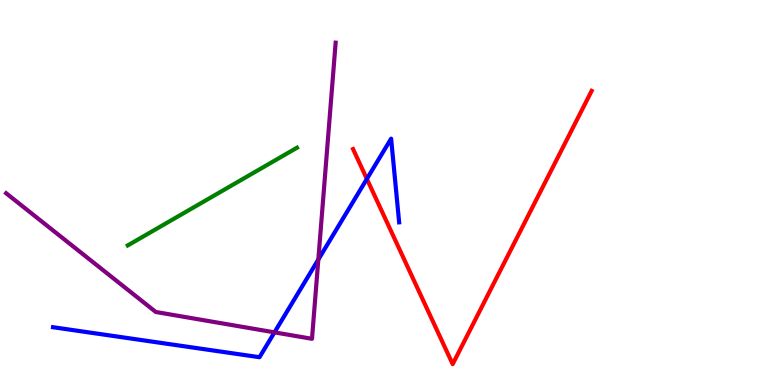[{'lines': ['blue', 'red'], 'intersections': [{'x': 4.73, 'y': 5.35}]}, {'lines': ['green', 'red'], 'intersections': []}, {'lines': ['purple', 'red'], 'intersections': []}, {'lines': ['blue', 'green'], 'intersections': []}, {'lines': ['blue', 'purple'], 'intersections': [{'x': 3.54, 'y': 1.37}, {'x': 4.11, 'y': 3.26}]}, {'lines': ['green', 'purple'], 'intersections': []}]